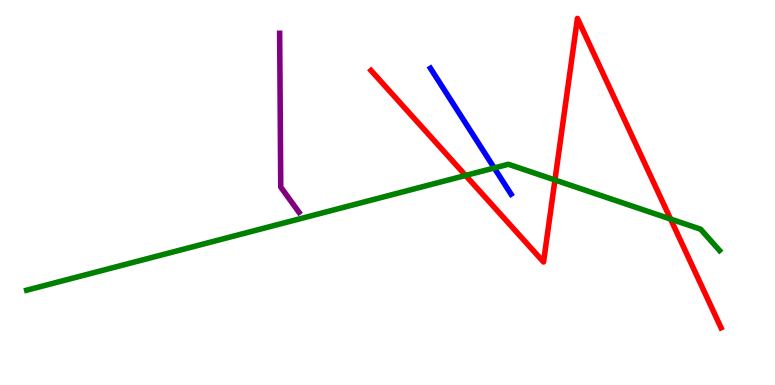[{'lines': ['blue', 'red'], 'intersections': []}, {'lines': ['green', 'red'], 'intersections': [{'x': 6.01, 'y': 5.44}, {'x': 7.16, 'y': 5.32}, {'x': 8.65, 'y': 4.31}]}, {'lines': ['purple', 'red'], 'intersections': []}, {'lines': ['blue', 'green'], 'intersections': [{'x': 6.38, 'y': 5.64}]}, {'lines': ['blue', 'purple'], 'intersections': []}, {'lines': ['green', 'purple'], 'intersections': []}]